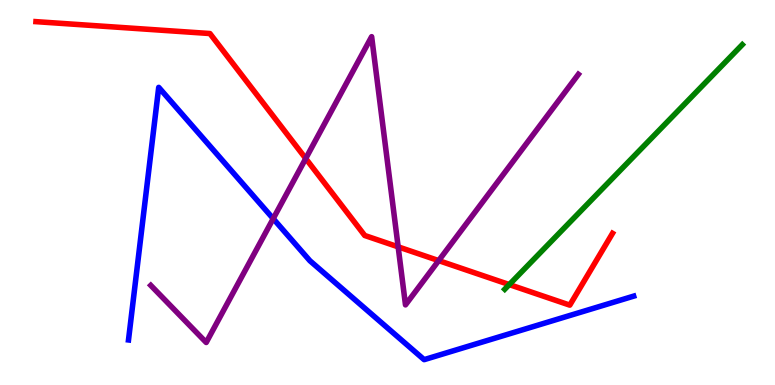[{'lines': ['blue', 'red'], 'intersections': []}, {'lines': ['green', 'red'], 'intersections': [{'x': 6.57, 'y': 2.61}]}, {'lines': ['purple', 'red'], 'intersections': [{'x': 3.94, 'y': 5.88}, {'x': 5.14, 'y': 3.59}, {'x': 5.66, 'y': 3.23}]}, {'lines': ['blue', 'green'], 'intersections': []}, {'lines': ['blue', 'purple'], 'intersections': [{'x': 3.53, 'y': 4.32}]}, {'lines': ['green', 'purple'], 'intersections': []}]